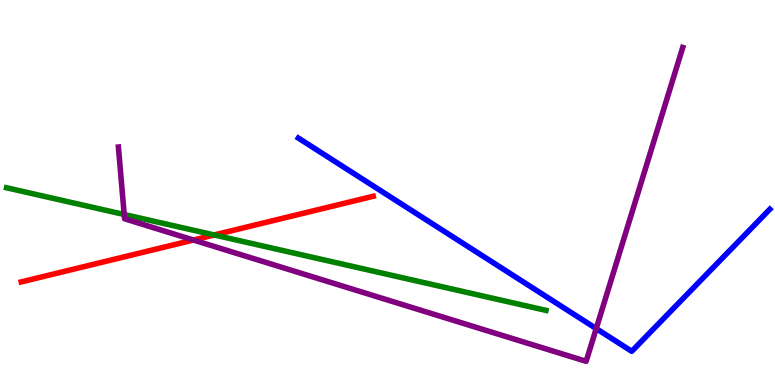[{'lines': ['blue', 'red'], 'intersections': []}, {'lines': ['green', 'red'], 'intersections': [{'x': 2.76, 'y': 3.9}]}, {'lines': ['purple', 'red'], 'intersections': [{'x': 2.5, 'y': 3.77}]}, {'lines': ['blue', 'green'], 'intersections': []}, {'lines': ['blue', 'purple'], 'intersections': [{'x': 7.69, 'y': 1.47}]}, {'lines': ['green', 'purple'], 'intersections': [{'x': 1.6, 'y': 4.43}]}]